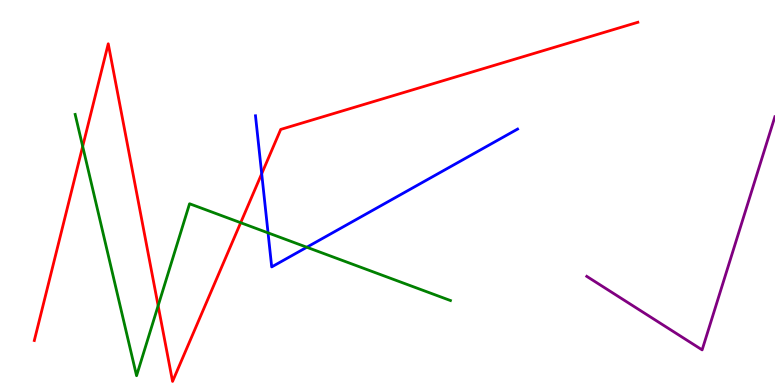[{'lines': ['blue', 'red'], 'intersections': [{'x': 3.38, 'y': 5.49}]}, {'lines': ['green', 'red'], 'intersections': [{'x': 1.07, 'y': 6.2}, {'x': 2.04, 'y': 2.06}, {'x': 3.11, 'y': 4.22}]}, {'lines': ['purple', 'red'], 'intersections': []}, {'lines': ['blue', 'green'], 'intersections': [{'x': 3.46, 'y': 3.95}, {'x': 3.96, 'y': 3.58}]}, {'lines': ['blue', 'purple'], 'intersections': []}, {'lines': ['green', 'purple'], 'intersections': []}]